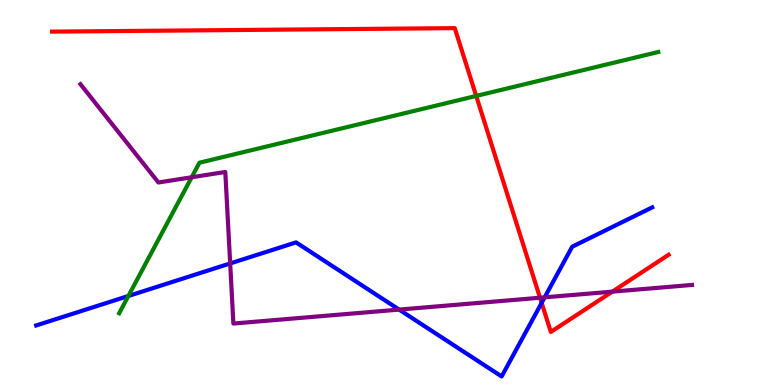[{'lines': ['blue', 'red'], 'intersections': [{'x': 6.99, 'y': 2.13}]}, {'lines': ['green', 'red'], 'intersections': [{'x': 6.14, 'y': 7.51}]}, {'lines': ['purple', 'red'], 'intersections': [{'x': 6.97, 'y': 2.27}, {'x': 7.9, 'y': 2.42}]}, {'lines': ['blue', 'green'], 'intersections': [{'x': 1.66, 'y': 2.31}]}, {'lines': ['blue', 'purple'], 'intersections': [{'x': 2.97, 'y': 3.16}, {'x': 5.15, 'y': 1.96}, {'x': 7.03, 'y': 2.28}]}, {'lines': ['green', 'purple'], 'intersections': [{'x': 2.47, 'y': 5.4}]}]